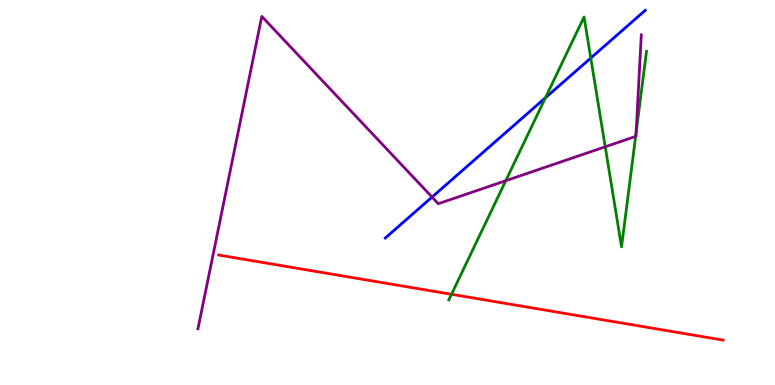[{'lines': ['blue', 'red'], 'intersections': []}, {'lines': ['green', 'red'], 'intersections': [{'x': 5.83, 'y': 2.36}]}, {'lines': ['purple', 'red'], 'intersections': []}, {'lines': ['blue', 'green'], 'intersections': [{'x': 7.04, 'y': 7.46}, {'x': 7.62, 'y': 8.49}]}, {'lines': ['blue', 'purple'], 'intersections': [{'x': 5.57, 'y': 4.88}]}, {'lines': ['green', 'purple'], 'intersections': [{'x': 6.53, 'y': 5.31}, {'x': 7.81, 'y': 6.19}, {'x': 8.2, 'y': 6.46}, {'x': 8.21, 'y': 6.55}]}]